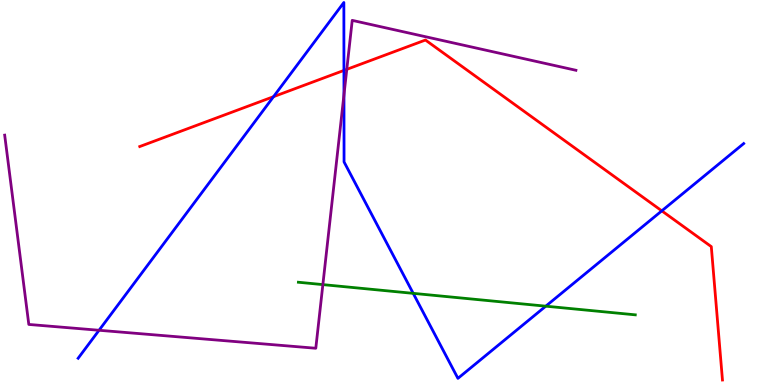[{'lines': ['blue', 'red'], 'intersections': [{'x': 3.53, 'y': 7.49}, {'x': 4.44, 'y': 8.17}, {'x': 8.54, 'y': 4.52}]}, {'lines': ['green', 'red'], 'intersections': []}, {'lines': ['purple', 'red'], 'intersections': [{'x': 4.47, 'y': 8.2}]}, {'lines': ['blue', 'green'], 'intersections': [{'x': 5.33, 'y': 2.38}, {'x': 7.04, 'y': 2.05}]}, {'lines': ['blue', 'purple'], 'intersections': [{'x': 1.28, 'y': 1.42}, {'x': 4.44, 'y': 7.54}]}, {'lines': ['green', 'purple'], 'intersections': [{'x': 4.17, 'y': 2.61}]}]